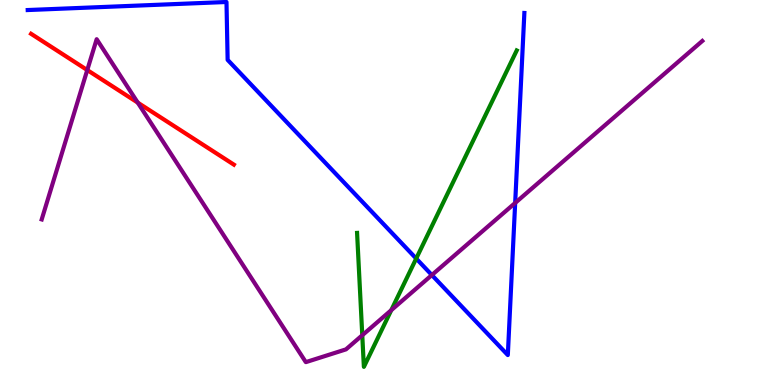[{'lines': ['blue', 'red'], 'intersections': []}, {'lines': ['green', 'red'], 'intersections': []}, {'lines': ['purple', 'red'], 'intersections': [{'x': 1.13, 'y': 8.18}, {'x': 1.78, 'y': 7.33}]}, {'lines': ['blue', 'green'], 'intersections': [{'x': 5.37, 'y': 3.28}]}, {'lines': ['blue', 'purple'], 'intersections': [{'x': 5.57, 'y': 2.86}, {'x': 6.65, 'y': 4.73}]}, {'lines': ['green', 'purple'], 'intersections': [{'x': 4.67, 'y': 1.29}, {'x': 5.05, 'y': 1.94}]}]